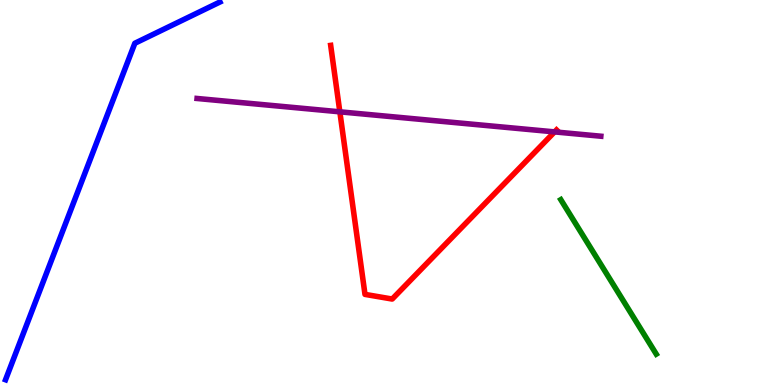[{'lines': ['blue', 'red'], 'intersections': []}, {'lines': ['green', 'red'], 'intersections': []}, {'lines': ['purple', 'red'], 'intersections': [{'x': 4.38, 'y': 7.1}, {'x': 7.16, 'y': 6.57}]}, {'lines': ['blue', 'green'], 'intersections': []}, {'lines': ['blue', 'purple'], 'intersections': []}, {'lines': ['green', 'purple'], 'intersections': []}]